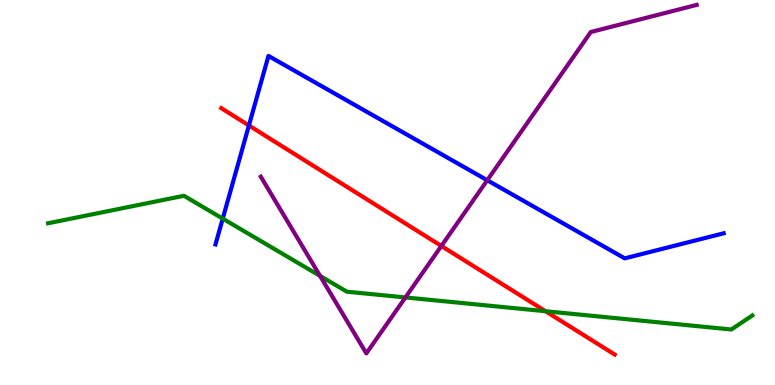[{'lines': ['blue', 'red'], 'intersections': [{'x': 3.21, 'y': 6.74}]}, {'lines': ['green', 'red'], 'intersections': [{'x': 7.04, 'y': 1.92}]}, {'lines': ['purple', 'red'], 'intersections': [{'x': 5.7, 'y': 3.61}]}, {'lines': ['blue', 'green'], 'intersections': [{'x': 2.87, 'y': 4.32}]}, {'lines': ['blue', 'purple'], 'intersections': [{'x': 6.29, 'y': 5.32}]}, {'lines': ['green', 'purple'], 'intersections': [{'x': 4.13, 'y': 2.83}, {'x': 5.23, 'y': 2.27}]}]